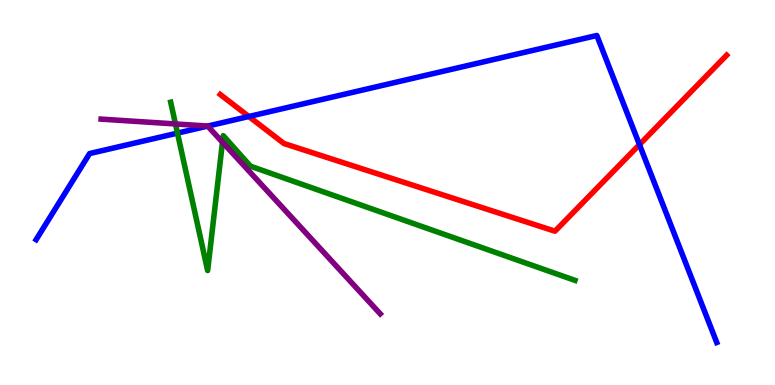[{'lines': ['blue', 'red'], 'intersections': [{'x': 3.21, 'y': 6.97}, {'x': 8.25, 'y': 6.24}]}, {'lines': ['green', 'red'], 'intersections': []}, {'lines': ['purple', 'red'], 'intersections': []}, {'lines': ['blue', 'green'], 'intersections': [{'x': 2.29, 'y': 6.54}]}, {'lines': ['blue', 'purple'], 'intersections': [{'x': 2.68, 'y': 6.73}]}, {'lines': ['green', 'purple'], 'intersections': [{'x': 2.26, 'y': 6.78}, {'x': 2.87, 'y': 6.31}]}]